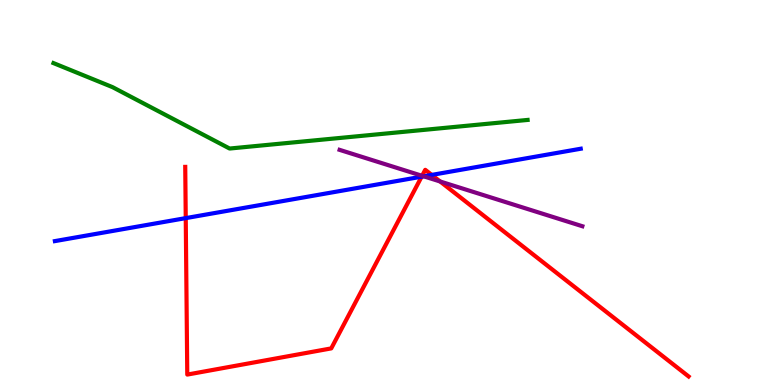[{'lines': ['blue', 'red'], 'intersections': [{'x': 2.4, 'y': 4.33}, {'x': 5.44, 'y': 5.41}, {'x': 5.57, 'y': 5.46}]}, {'lines': ['green', 'red'], 'intersections': []}, {'lines': ['purple', 'red'], 'intersections': [{'x': 5.45, 'y': 5.43}, {'x': 5.68, 'y': 5.29}]}, {'lines': ['blue', 'green'], 'intersections': []}, {'lines': ['blue', 'purple'], 'intersections': [{'x': 5.47, 'y': 5.42}]}, {'lines': ['green', 'purple'], 'intersections': []}]